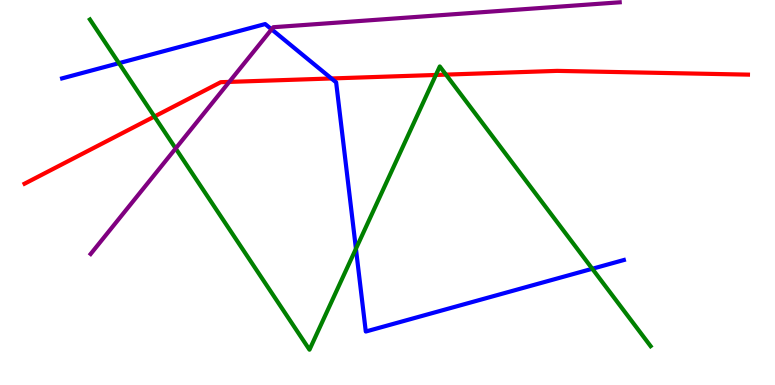[{'lines': ['blue', 'red'], 'intersections': [{'x': 4.28, 'y': 7.96}]}, {'lines': ['green', 'red'], 'intersections': [{'x': 1.99, 'y': 6.97}, {'x': 5.62, 'y': 8.05}, {'x': 5.75, 'y': 8.06}]}, {'lines': ['purple', 'red'], 'intersections': [{'x': 2.96, 'y': 7.87}]}, {'lines': ['blue', 'green'], 'intersections': [{'x': 1.53, 'y': 8.36}, {'x': 4.59, 'y': 3.54}, {'x': 7.64, 'y': 3.02}]}, {'lines': ['blue', 'purple'], 'intersections': [{'x': 3.5, 'y': 9.24}]}, {'lines': ['green', 'purple'], 'intersections': [{'x': 2.27, 'y': 6.14}]}]